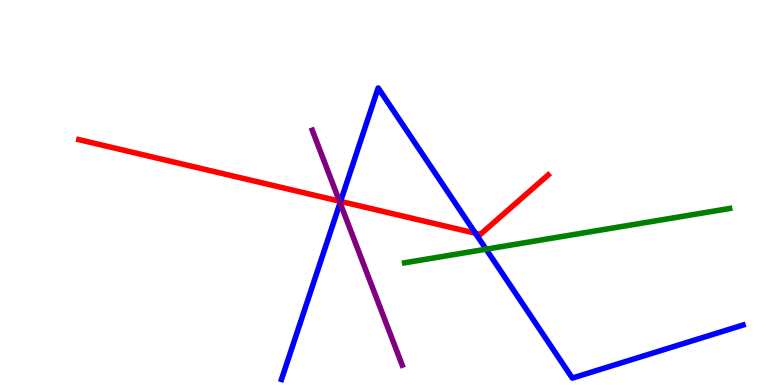[{'lines': ['blue', 'red'], 'intersections': [{'x': 4.39, 'y': 4.77}, {'x': 6.13, 'y': 3.94}]}, {'lines': ['green', 'red'], 'intersections': []}, {'lines': ['purple', 'red'], 'intersections': [{'x': 4.38, 'y': 4.78}]}, {'lines': ['blue', 'green'], 'intersections': [{'x': 6.27, 'y': 3.53}]}, {'lines': ['blue', 'purple'], 'intersections': [{'x': 4.39, 'y': 4.73}]}, {'lines': ['green', 'purple'], 'intersections': []}]